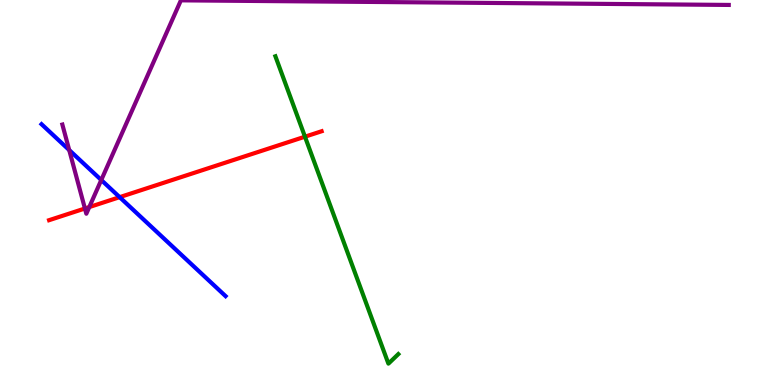[{'lines': ['blue', 'red'], 'intersections': [{'x': 1.54, 'y': 4.88}]}, {'lines': ['green', 'red'], 'intersections': [{'x': 3.93, 'y': 6.45}]}, {'lines': ['purple', 'red'], 'intersections': [{'x': 1.1, 'y': 4.58}, {'x': 1.15, 'y': 4.62}]}, {'lines': ['blue', 'green'], 'intersections': []}, {'lines': ['blue', 'purple'], 'intersections': [{'x': 0.893, 'y': 6.1}, {'x': 1.31, 'y': 5.32}]}, {'lines': ['green', 'purple'], 'intersections': []}]